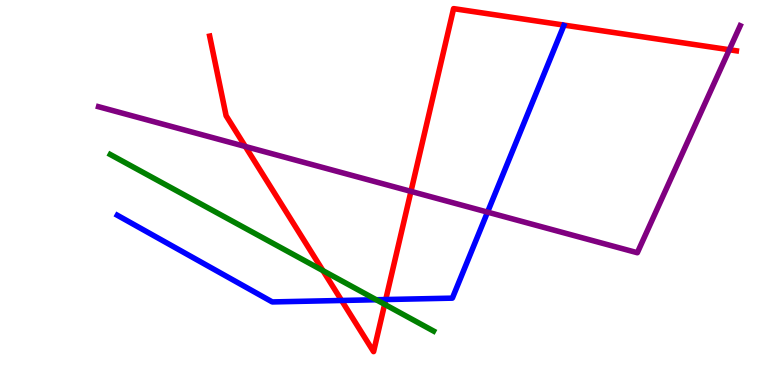[{'lines': ['blue', 'red'], 'intersections': [{'x': 4.41, 'y': 2.2}, {'x': 4.98, 'y': 2.22}]}, {'lines': ['green', 'red'], 'intersections': [{'x': 4.17, 'y': 2.97}, {'x': 4.96, 'y': 2.1}]}, {'lines': ['purple', 'red'], 'intersections': [{'x': 3.17, 'y': 6.19}, {'x': 5.3, 'y': 5.03}, {'x': 9.41, 'y': 8.71}]}, {'lines': ['blue', 'green'], 'intersections': [{'x': 4.85, 'y': 2.21}]}, {'lines': ['blue', 'purple'], 'intersections': [{'x': 6.29, 'y': 4.49}]}, {'lines': ['green', 'purple'], 'intersections': []}]